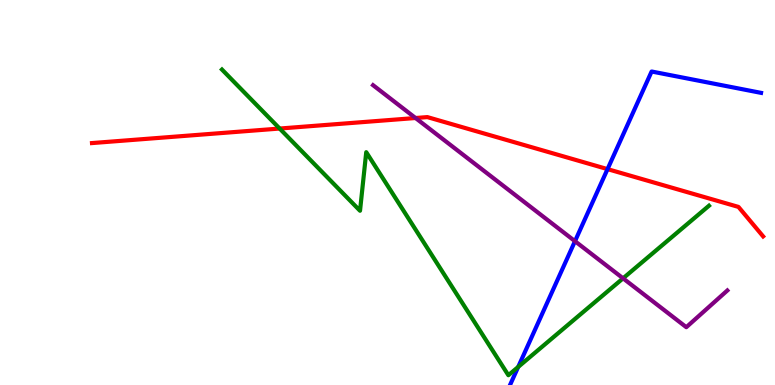[{'lines': ['blue', 'red'], 'intersections': [{'x': 7.84, 'y': 5.61}]}, {'lines': ['green', 'red'], 'intersections': [{'x': 3.61, 'y': 6.66}]}, {'lines': ['purple', 'red'], 'intersections': [{'x': 5.36, 'y': 6.93}]}, {'lines': ['blue', 'green'], 'intersections': [{'x': 6.69, 'y': 0.469}]}, {'lines': ['blue', 'purple'], 'intersections': [{'x': 7.42, 'y': 3.74}]}, {'lines': ['green', 'purple'], 'intersections': [{'x': 8.04, 'y': 2.77}]}]